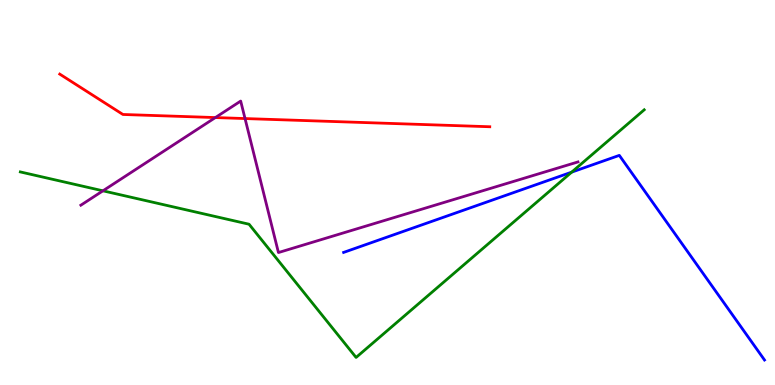[{'lines': ['blue', 'red'], 'intersections': []}, {'lines': ['green', 'red'], 'intersections': []}, {'lines': ['purple', 'red'], 'intersections': [{'x': 2.78, 'y': 6.95}, {'x': 3.16, 'y': 6.92}]}, {'lines': ['blue', 'green'], 'intersections': [{'x': 7.38, 'y': 5.53}]}, {'lines': ['blue', 'purple'], 'intersections': []}, {'lines': ['green', 'purple'], 'intersections': [{'x': 1.33, 'y': 5.04}]}]